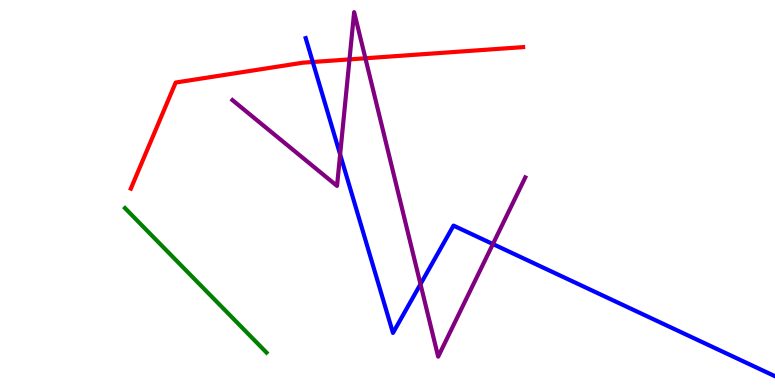[{'lines': ['blue', 'red'], 'intersections': [{'x': 4.04, 'y': 8.39}]}, {'lines': ['green', 'red'], 'intersections': []}, {'lines': ['purple', 'red'], 'intersections': [{'x': 4.51, 'y': 8.46}, {'x': 4.71, 'y': 8.49}]}, {'lines': ['blue', 'green'], 'intersections': []}, {'lines': ['blue', 'purple'], 'intersections': [{'x': 4.39, 'y': 5.99}, {'x': 5.43, 'y': 2.62}, {'x': 6.36, 'y': 3.66}]}, {'lines': ['green', 'purple'], 'intersections': []}]